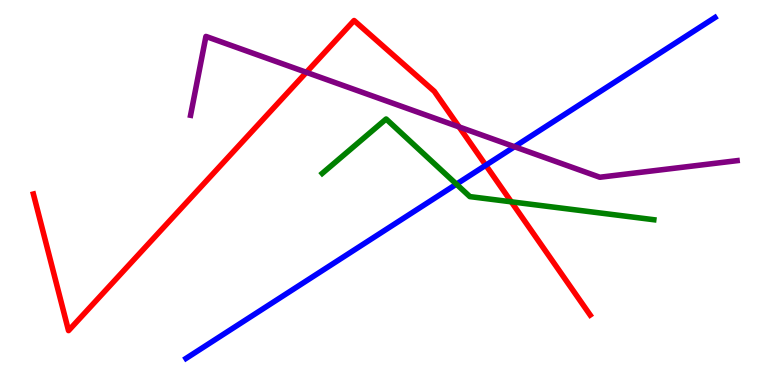[{'lines': ['blue', 'red'], 'intersections': [{'x': 6.27, 'y': 5.71}]}, {'lines': ['green', 'red'], 'intersections': [{'x': 6.6, 'y': 4.76}]}, {'lines': ['purple', 'red'], 'intersections': [{'x': 3.95, 'y': 8.12}, {'x': 5.92, 'y': 6.7}]}, {'lines': ['blue', 'green'], 'intersections': [{'x': 5.89, 'y': 5.22}]}, {'lines': ['blue', 'purple'], 'intersections': [{'x': 6.64, 'y': 6.19}]}, {'lines': ['green', 'purple'], 'intersections': []}]